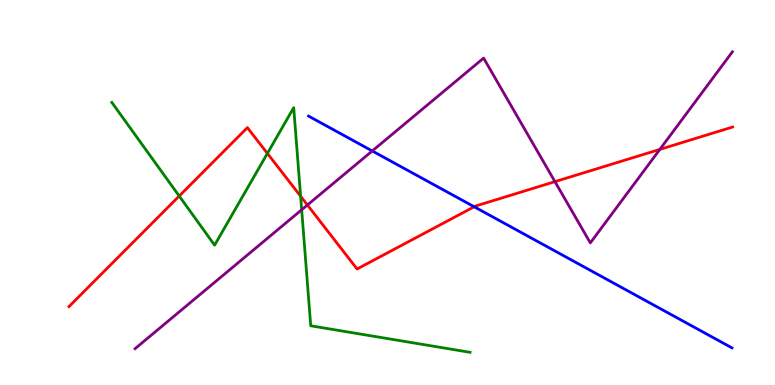[{'lines': ['blue', 'red'], 'intersections': [{'x': 6.12, 'y': 4.63}]}, {'lines': ['green', 'red'], 'intersections': [{'x': 2.31, 'y': 4.91}, {'x': 3.45, 'y': 6.02}, {'x': 3.88, 'y': 4.9}]}, {'lines': ['purple', 'red'], 'intersections': [{'x': 3.97, 'y': 4.68}, {'x': 7.16, 'y': 5.28}, {'x': 8.51, 'y': 6.12}]}, {'lines': ['blue', 'green'], 'intersections': []}, {'lines': ['blue', 'purple'], 'intersections': [{'x': 4.8, 'y': 6.08}]}, {'lines': ['green', 'purple'], 'intersections': [{'x': 3.89, 'y': 4.55}]}]